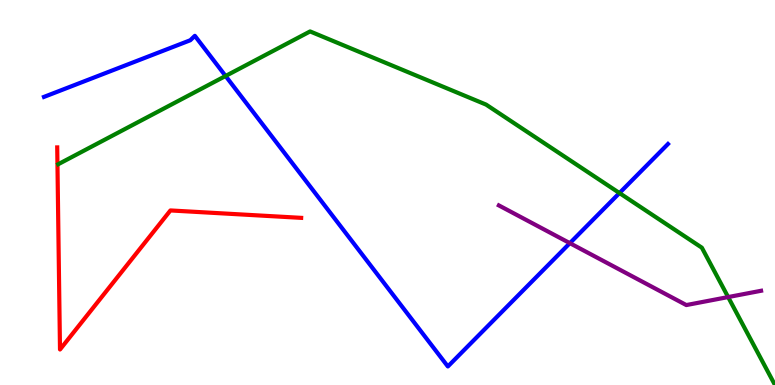[{'lines': ['blue', 'red'], 'intersections': []}, {'lines': ['green', 'red'], 'intersections': []}, {'lines': ['purple', 'red'], 'intersections': []}, {'lines': ['blue', 'green'], 'intersections': [{'x': 2.91, 'y': 8.03}, {'x': 7.99, 'y': 4.99}]}, {'lines': ['blue', 'purple'], 'intersections': [{'x': 7.35, 'y': 3.68}]}, {'lines': ['green', 'purple'], 'intersections': [{'x': 9.4, 'y': 2.28}]}]